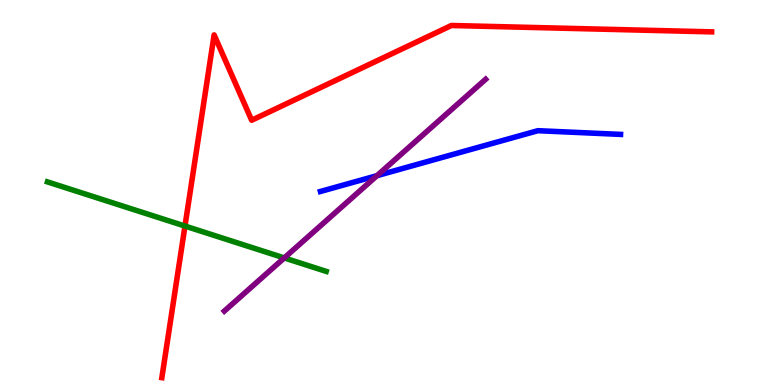[{'lines': ['blue', 'red'], 'intersections': []}, {'lines': ['green', 'red'], 'intersections': [{'x': 2.39, 'y': 4.13}]}, {'lines': ['purple', 'red'], 'intersections': []}, {'lines': ['blue', 'green'], 'intersections': []}, {'lines': ['blue', 'purple'], 'intersections': [{'x': 4.86, 'y': 5.44}]}, {'lines': ['green', 'purple'], 'intersections': [{'x': 3.67, 'y': 3.3}]}]